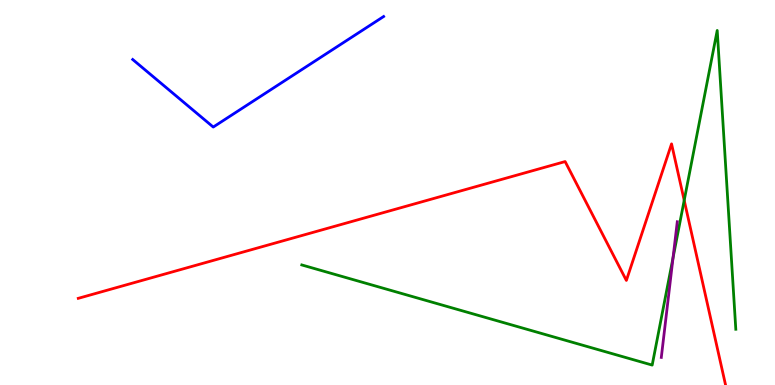[{'lines': ['blue', 'red'], 'intersections': []}, {'lines': ['green', 'red'], 'intersections': [{'x': 8.83, 'y': 4.8}]}, {'lines': ['purple', 'red'], 'intersections': []}, {'lines': ['blue', 'green'], 'intersections': []}, {'lines': ['blue', 'purple'], 'intersections': []}, {'lines': ['green', 'purple'], 'intersections': [{'x': 8.68, 'y': 3.3}]}]